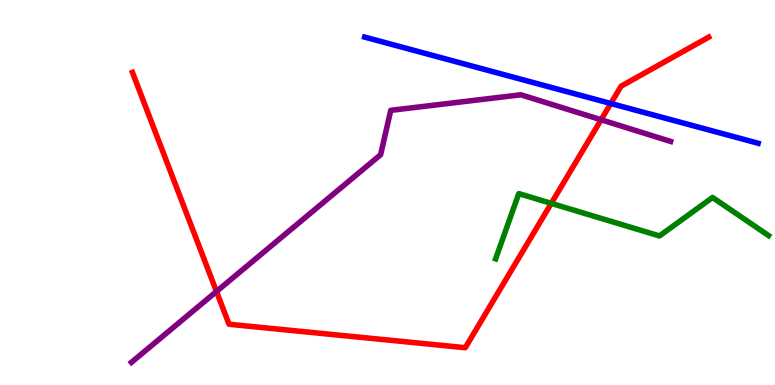[{'lines': ['blue', 'red'], 'intersections': [{'x': 7.88, 'y': 7.31}]}, {'lines': ['green', 'red'], 'intersections': [{'x': 7.11, 'y': 4.72}]}, {'lines': ['purple', 'red'], 'intersections': [{'x': 2.79, 'y': 2.43}, {'x': 7.76, 'y': 6.89}]}, {'lines': ['blue', 'green'], 'intersections': []}, {'lines': ['blue', 'purple'], 'intersections': []}, {'lines': ['green', 'purple'], 'intersections': []}]